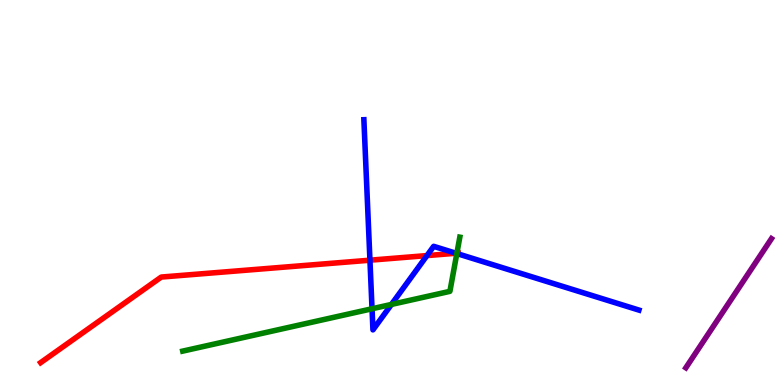[{'lines': ['blue', 'red'], 'intersections': [{'x': 4.77, 'y': 3.24}, {'x': 5.51, 'y': 3.36}, {'x': 5.88, 'y': 3.42}]}, {'lines': ['green', 'red'], 'intersections': [{'x': 5.9, 'y': 3.42}]}, {'lines': ['purple', 'red'], 'intersections': []}, {'lines': ['blue', 'green'], 'intersections': [{'x': 4.8, 'y': 1.98}, {'x': 5.05, 'y': 2.09}, {'x': 5.89, 'y': 3.41}]}, {'lines': ['blue', 'purple'], 'intersections': []}, {'lines': ['green', 'purple'], 'intersections': []}]